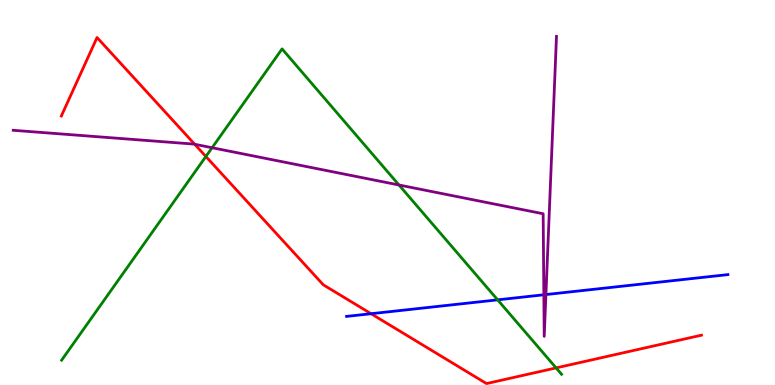[{'lines': ['blue', 'red'], 'intersections': [{'x': 4.79, 'y': 1.85}]}, {'lines': ['green', 'red'], 'intersections': [{'x': 2.66, 'y': 5.94}, {'x': 7.18, 'y': 0.444}]}, {'lines': ['purple', 'red'], 'intersections': [{'x': 2.51, 'y': 6.25}]}, {'lines': ['blue', 'green'], 'intersections': [{'x': 6.42, 'y': 2.21}]}, {'lines': ['blue', 'purple'], 'intersections': [{'x': 7.02, 'y': 2.34}, {'x': 7.04, 'y': 2.35}]}, {'lines': ['green', 'purple'], 'intersections': [{'x': 2.74, 'y': 6.16}, {'x': 5.15, 'y': 5.19}]}]